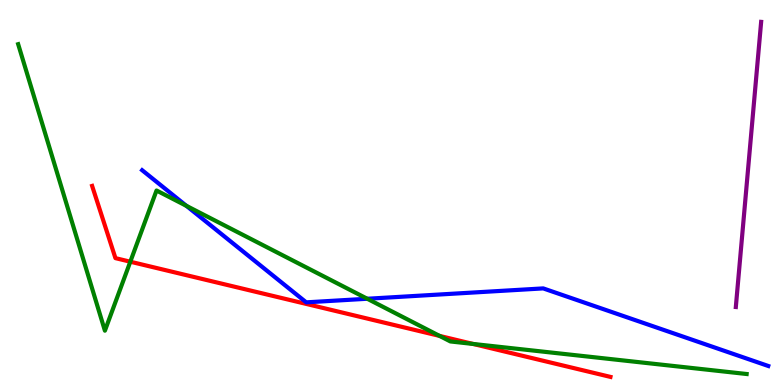[{'lines': ['blue', 'red'], 'intersections': []}, {'lines': ['green', 'red'], 'intersections': [{'x': 1.68, 'y': 3.2}, {'x': 5.67, 'y': 1.28}, {'x': 6.1, 'y': 1.07}]}, {'lines': ['purple', 'red'], 'intersections': []}, {'lines': ['blue', 'green'], 'intersections': [{'x': 2.41, 'y': 4.65}, {'x': 4.74, 'y': 2.24}]}, {'lines': ['blue', 'purple'], 'intersections': []}, {'lines': ['green', 'purple'], 'intersections': []}]